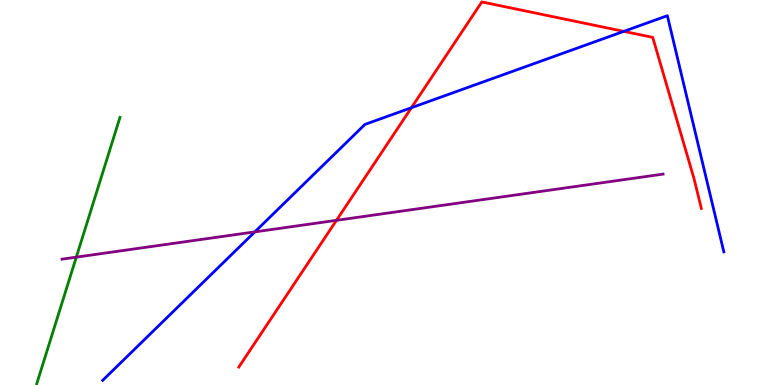[{'lines': ['blue', 'red'], 'intersections': [{'x': 5.31, 'y': 7.2}, {'x': 8.05, 'y': 9.19}]}, {'lines': ['green', 'red'], 'intersections': []}, {'lines': ['purple', 'red'], 'intersections': [{'x': 4.34, 'y': 4.28}]}, {'lines': ['blue', 'green'], 'intersections': []}, {'lines': ['blue', 'purple'], 'intersections': [{'x': 3.29, 'y': 3.98}]}, {'lines': ['green', 'purple'], 'intersections': [{'x': 0.985, 'y': 3.32}]}]